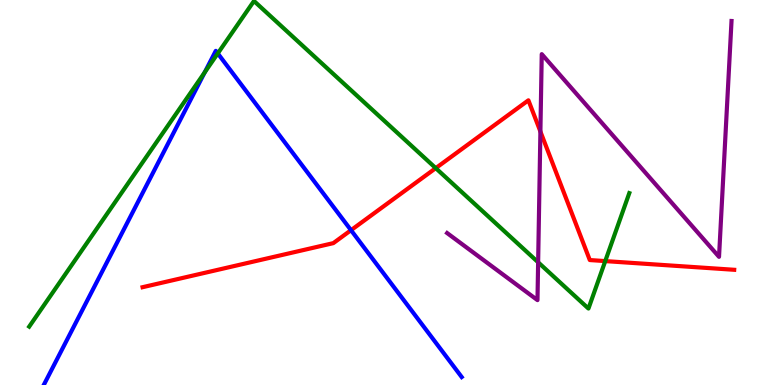[{'lines': ['blue', 'red'], 'intersections': [{'x': 4.53, 'y': 4.02}]}, {'lines': ['green', 'red'], 'intersections': [{'x': 5.62, 'y': 5.63}, {'x': 7.81, 'y': 3.22}]}, {'lines': ['purple', 'red'], 'intersections': [{'x': 6.97, 'y': 6.58}]}, {'lines': ['blue', 'green'], 'intersections': [{'x': 2.64, 'y': 8.12}, {'x': 2.81, 'y': 8.61}]}, {'lines': ['blue', 'purple'], 'intersections': []}, {'lines': ['green', 'purple'], 'intersections': [{'x': 6.94, 'y': 3.19}]}]